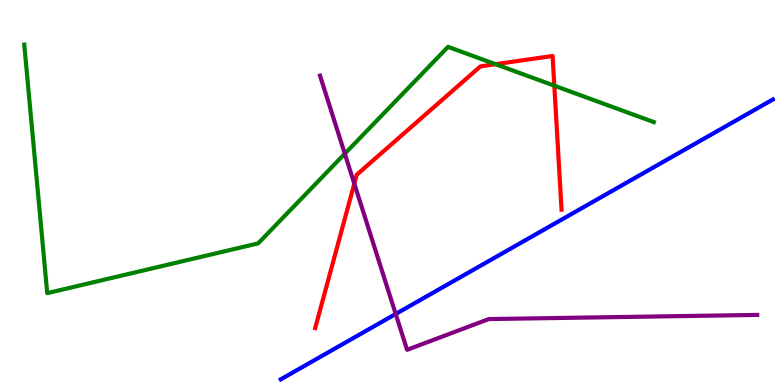[{'lines': ['blue', 'red'], 'intersections': []}, {'lines': ['green', 'red'], 'intersections': [{'x': 6.39, 'y': 8.33}, {'x': 7.15, 'y': 7.77}]}, {'lines': ['purple', 'red'], 'intersections': [{'x': 4.57, 'y': 5.23}]}, {'lines': ['blue', 'green'], 'intersections': []}, {'lines': ['blue', 'purple'], 'intersections': [{'x': 5.11, 'y': 1.84}]}, {'lines': ['green', 'purple'], 'intersections': [{'x': 4.45, 'y': 6.01}]}]